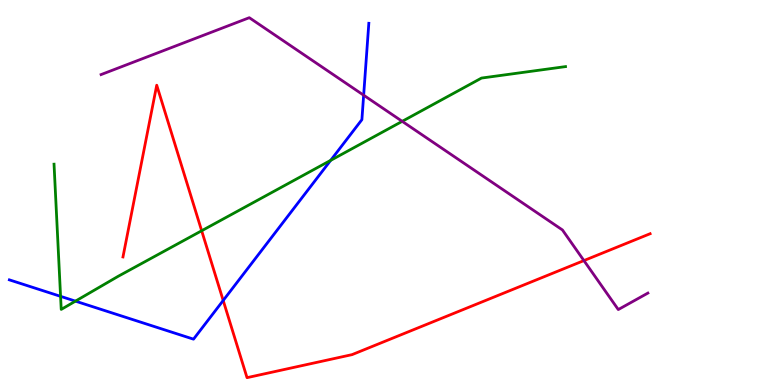[{'lines': ['blue', 'red'], 'intersections': [{'x': 2.88, 'y': 2.2}]}, {'lines': ['green', 'red'], 'intersections': [{'x': 2.6, 'y': 4.01}]}, {'lines': ['purple', 'red'], 'intersections': [{'x': 7.53, 'y': 3.23}]}, {'lines': ['blue', 'green'], 'intersections': [{'x': 0.782, 'y': 2.3}, {'x': 0.974, 'y': 2.18}, {'x': 4.27, 'y': 5.83}]}, {'lines': ['blue', 'purple'], 'intersections': [{'x': 4.69, 'y': 7.53}]}, {'lines': ['green', 'purple'], 'intersections': [{'x': 5.19, 'y': 6.85}]}]